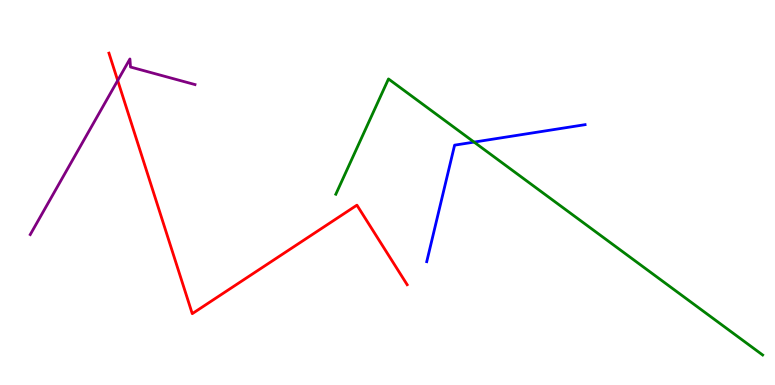[{'lines': ['blue', 'red'], 'intersections': []}, {'lines': ['green', 'red'], 'intersections': []}, {'lines': ['purple', 'red'], 'intersections': [{'x': 1.52, 'y': 7.91}]}, {'lines': ['blue', 'green'], 'intersections': [{'x': 6.12, 'y': 6.31}]}, {'lines': ['blue', 'purple'], 'intersections': []}, {'lines': ['green', 'purple'], 'intersections': []}]